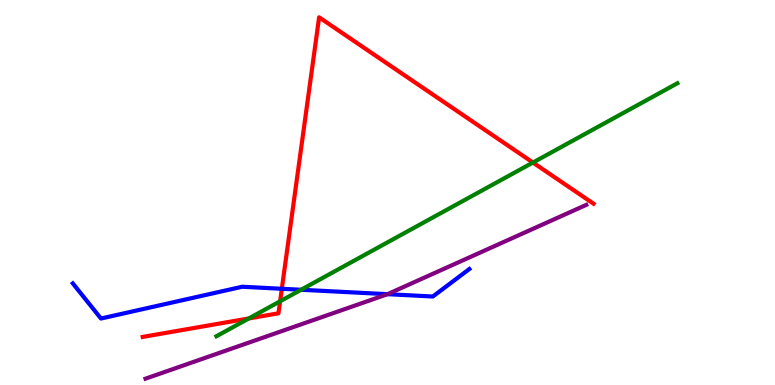[{'lines': ['blue', 'red'], 'intersections': [{'x': 3.64, 'y': 2.5}]}, {'lines': ['green', 'red'], 'intersections': [{'x': 3.21, 'y': 1.73}, {'x': 3.61, 'y': 2.17}, {'x': 6.88, 'y': 5.78}]}, {'lines': ['purple', 'red'], 'intersections': []}, {'lines': ['blue', 'green'], 'intersections': [{'x': 3.89, 'y': 2.47}]}, {'lines': ['blue', 'purple'], 'intersections': [{'x': 5.0, 'y': 2.36}]}, {'lines': ['green', 'purple'], 'intersections': []}]